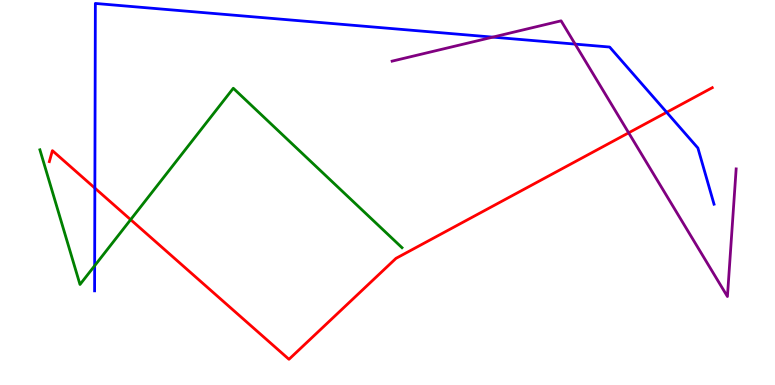[{'lines': ['blue', 'red'], 'intersections': [{'x': 1.22, 'y': 5.11}, {'x': 8.6, 'y': 7.08}]}, {'lines': ['green', 'red'], 'intersections': [{'x': 1.69, 'y': 4.29}]}, {'lines': ['purple', 'red'], 'intersections': [{'x': 8.11, 'y': 6.55}]}, {'lines': ['blue', 'green'], 'intersections': [{'x': 1.22, 'y': 3.1}]}, {'lines': ['blue', 'purple'], 'intersections': [{'x': 6.36, 'y': 9.04}, {'x': 7.42, 'y': 8.85}]}, {'lines': ['green', 'purple'], 'intersections': []}]